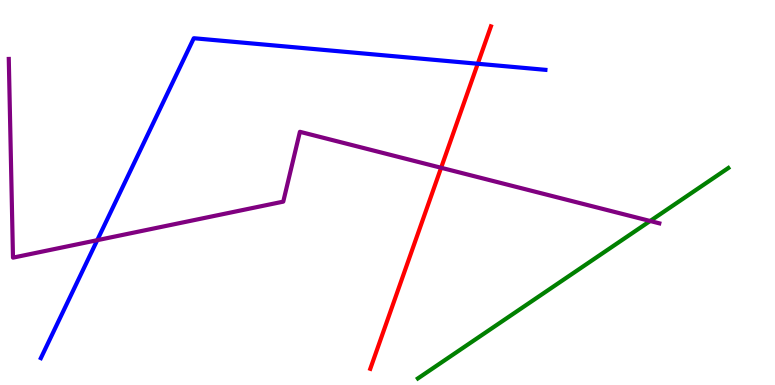[{'lines': ['blue', 'red'], 'intersections': [{'x': 6.16, 'y': 8.34}]}, {'lines': ['green', 'red'], 'intersections': []}, {'lines': ['purple', 'red'], 'intersections': [{'x': 5.69, 'y': 5.64}]}, {'lines': ['blue', 'green'], 'intersections': []}, {'lines': ['blue', 'purple'], 'intersections': [{'x': 1.25, 'y': 3.76}]}, {'lines': ['green', 'purple'], 'intersections': [{'x': 8.39, 'y': 4.26}]}]